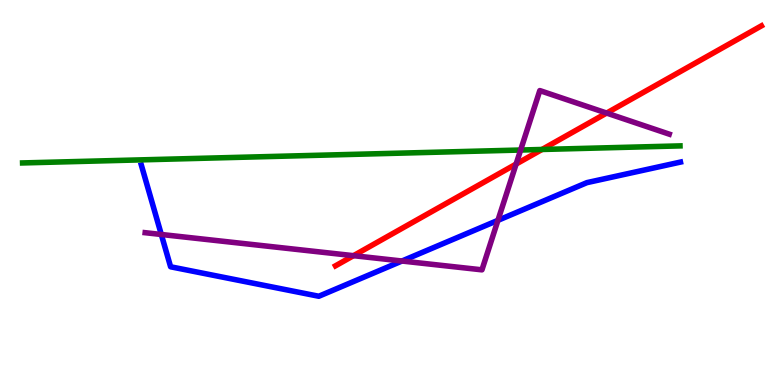[{'lines': ['blue', 'red'], 'intersections': []}, {'lines': ['green', 'red'], 'intersections': [{'x': 6.99, 'y': 6.12}]}, {'lines': ['purple', 'red'], 'intersections': [{'x': 4.56, 'y': 3.36}, {'x': 6.66, 'y': 5.74}, {'x': 7.83, 'y': 7.06}]}, {'lines': ['blue', 'green'], 'intersections': []}, {'lines': ['blue', 'purple'], 'intersections': [{'x': 2.08, 'y': 3.91}, {'x': 5.19, 'y': 3.22}, {'x': 6.42, 'y': 4.28}]}, {'lines': ['green', 'purple'], 'intersections': [{'x': 6.72, 'y': 6.1}]}]